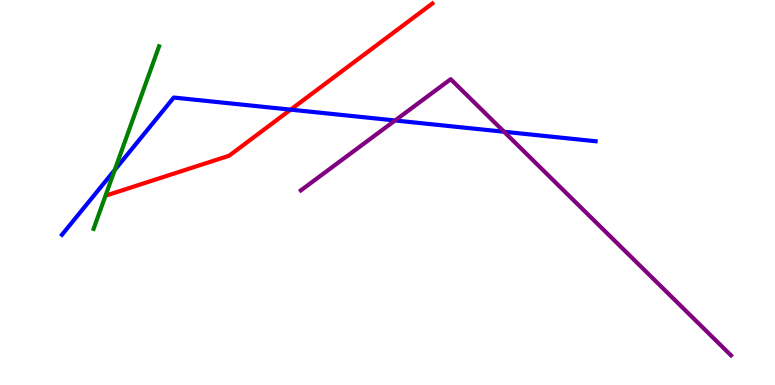[{'lines': ['blue', 'red'], 'intersections': [{'x': 3.75, 'y': 7.15}]}, {'lines': ['green', 'red'], 'intersections': []}, {'lines': ['purple', 'red'], 'intersections': []}, {'lines': ['blue', 'green'], 'intersections': [{'x': 1.48, 'y': 5.58}]}, {'lines': ['blue', 'purple'], 'intersections': [{'x': 5.1, 'y': 6.87}, {'x': 6.5, 'y': 6.58}]}, {'lines': ['green', 'purple'], 'intersections': []}]